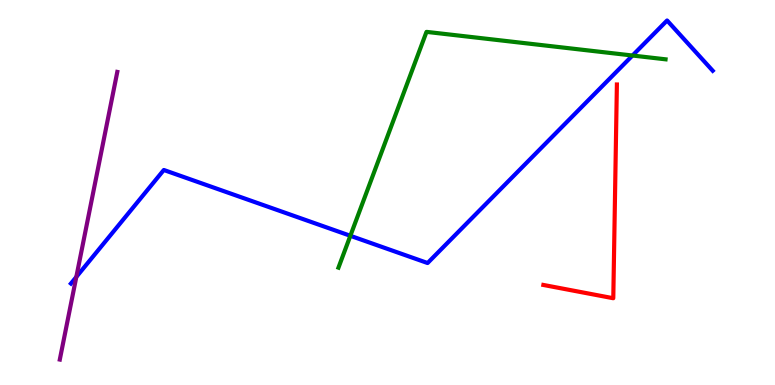[{'lines': ['blue', 'red'], 'intersections': []}, {'lines': ['green', 'red'], 'intersections': []}, {'lines': ['purple', 'red'], 'intersections': []}, {'lines': ['blue', 'green'], 'intersections': [{'x': 4.52, 'y': 3.88}, {'x': 8.16, 'y': 8.56}]}, {'lines': ['blue', 'purple'], 'intersections': [{'x': 0.985, 'y': 2.81}]}, {'lines': ['green', 'purple'], 'intersections': []}]